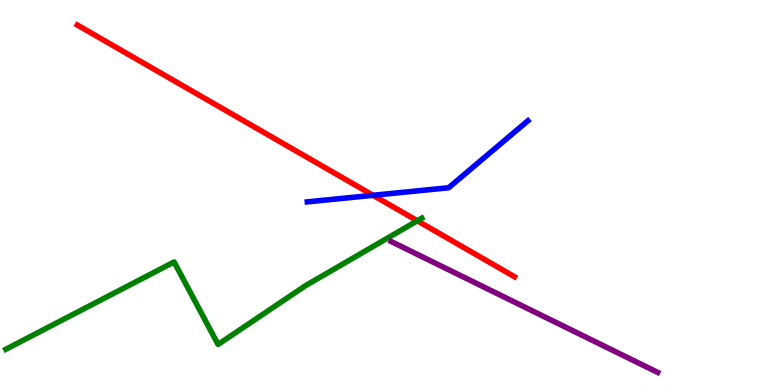[{'lines': ['blue', 'red'], 'intersections': [{'x': 4.81, 'y': 4.93}]}, {'lines': ['green', 'red'], 'intersections': [{'x': 5.38, 'y': 4.27}]}, {'lines': ['purple', 'red'], 'intersections': []}, {'lines': ['blue', 'green'], 'intersections': []}, {'lines': ['blue', 'purple'], 'intersections': []}, {'lines': ['green', 'purple'], 'intersections': []}]